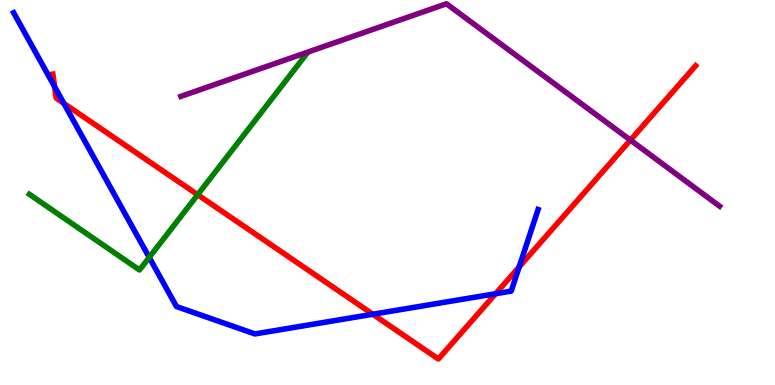[{'lines': ['blue', 'red'], 'intersections': [{'x': 0.705, 'y': 7.75}, {'x': 0.824, 'y': 7.31}, {'x': 4.81, 'y': 1.84}, {'x': 6.39, 'y': 2.37}, {'x': 6.7, 'y': 3.07}]}, {'lines': ['green', 'red'], 'intersections': [{'x': 2.55, 'y': 4.94}]}, {'lines': ['purple', 'red'], 'intersections': [{'x': 8.13, 'y': 6.36}]}, {'lines': ['blue', 'green'], 'intersections': [{'x': 1.93, 'y': 3.31}]}, {'lines': ['blue', 'purple'], 'intersections': []}, {'lines': ['green', 'purple'], 'intersections': []}]